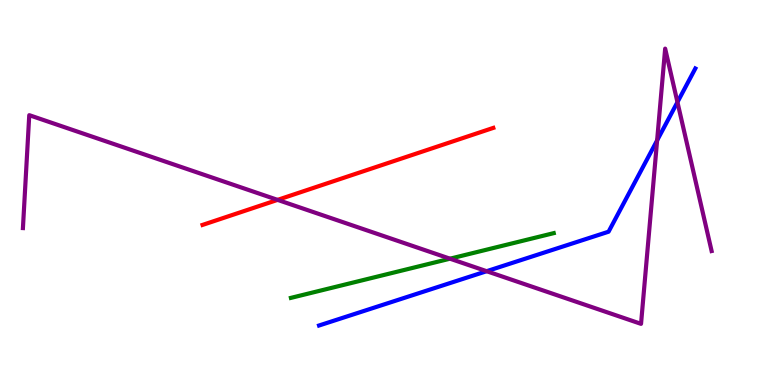[{'lines': ['blue', 'red'], 'intersections': []}, {'lines': ['green', 'red'], 'intersections': []}, {'lines': ['purple', 'red'], 'intersections': [{'x': 3.58, 'y': 4.81}]}, {'lines': ['blue', 'green'], 'intersections': []}, {'lines': ['blue', 'purple'], 'intersections': [{'x': 6.28, 'y': 2.96}, {'x': 8.48, 'y': 6.35}, {'x': 8.74, 'y': 7.35}]}, {'lines': ['green', 'purple'], 'intersections': [{'x': 5.81, 'y': 3.28}]}]